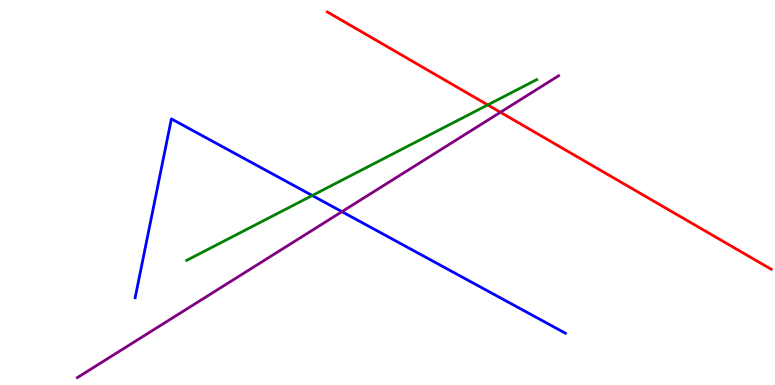[{'lines': ['blue', 'red'], 'intersections': []}, {'lines': ['green', 'red'], 'intersections': [{'x': 6.29, 'y': 7.27}]}, {'lines': ['purple', 'red'], 'intersections': [{'x': 6.46, 'y': 7.08}]}, {'lines': ['blue', 'green'], 'intersections': [{'x': 4.03, 'y': 4.92}]}, {'lines': ['blue', 'purple'], 'intersections': [{'x': 4.41, 'y': 4.5}]}, {'lines': ['green', 'purple'], 'intersections': []}]